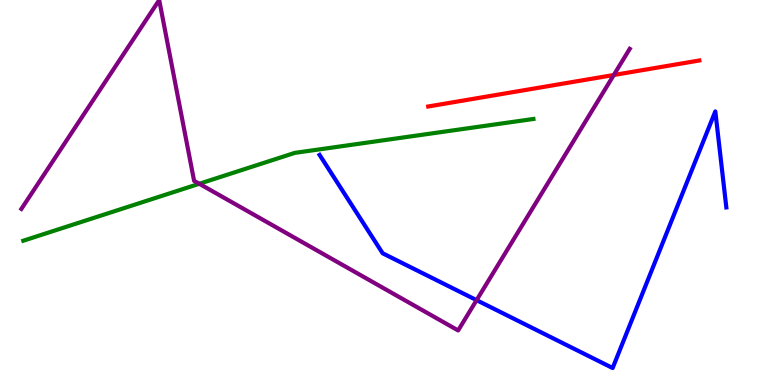[{'lines': ['blue', 'red'], 'intersections': []}, {'lines': ['green', 'red'], 'intersections': []}, {'lines': ['purple', 'red'], 'intersections': [{'x': 7.92, 'y': 8.05}]}, {'lines': ['blue', 'green'], 'intersections': []}, {'lines': ['blue', 'purple'], 'intersections': [{'x': 6.15, 'y': 2.2}]}, {'lines': ['green', 'purple'], 'intersections': [{'x': 2.57, 'y': 5.23}]}]